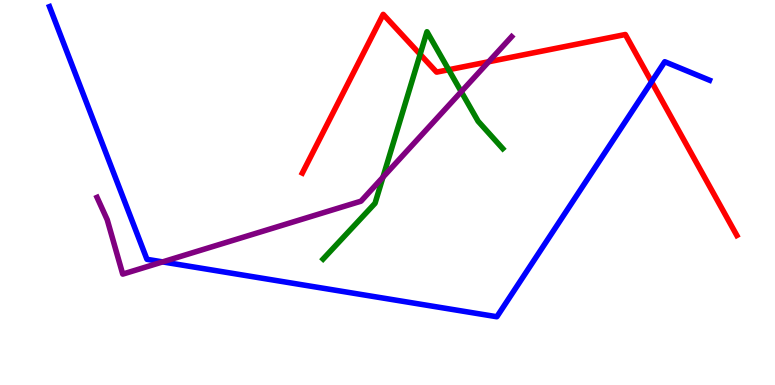[{'lines': ['blue', 'red'], 'intersections': [{'x': 8.41, 'y': 7.88}]}, {'lines': ['green', 'red'], 'intersections': [{'x': 5.42, 'y': 8.59}, {'x': 5.79, 'y': 8.19}]}, {'lines': ['purple', 'red'], 'intersections': [{'x': 6.31, 'y': 8.4}]}, {'lines': ['blue', 'green'], 'intersections': []}, {'lines': ['blue', 'purple'], 'intersections': [{'x': 2.1, 'y': 3.2}]}, {'lines': ['green', 'purple'], 'intersections': [{'x': 4.94, 'y': 5.4}, {'x': 5.95, 'y': 7.62}]}]